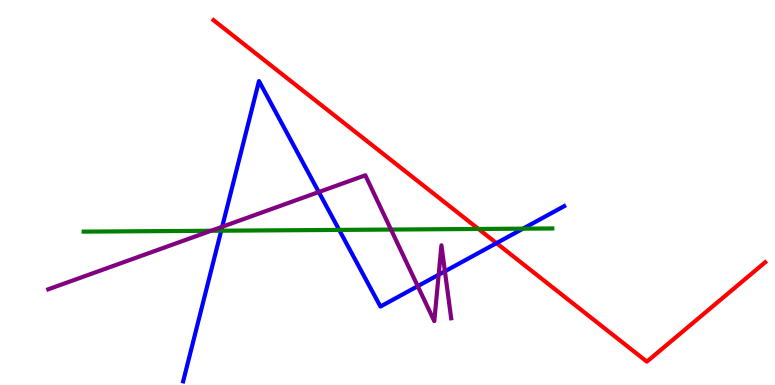[{'lines': ['blue', 'red'], 'intersections': [{'x': 6.41, 'y': 3.68}]}, {'lines': ['green', 'red'], 'intersections': [{'x': 6.17, 'y': 4.05}]}, {'lines': ['purple', 'red'], 'intersections': []}, {'lines': ['blue', 'green'], 'intersections': [{'x': 2.85, 'y': 4.01}, {'x': 4.38, 'y': 4.03}, {'x': 6.75, 'y': 4.06}]}, {'lines': ['blue', 'purple'], 'intersections': [{'x': 2.87, 'y': 4.11}, {'x': 4.11, 'y': 5.01}, {'x': 5.39, 'y': 2.57}, {'x': 5.66, 'y': 2.86}, {'x': 5.74, 'y': 2.95}]}, {'lines': ['green', 'purple'], 'intersections': [{'x': 2.72, 'y': 4.01}, {'x': 5.05, 'y': 4.04}]}]